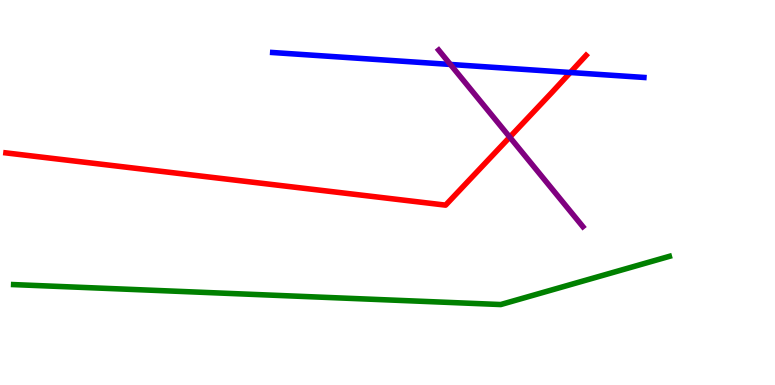[{'lines': ['blue', 'red'], 'intersections': [{'x': 7.36, 'y': 8.12}]}, {'lines': ['green', 'red'], 'intersections': []}, {'lines': ['purple', 'red'], 'intersections': [{'x': 6.58, 'y': 6.44}]}, {'lines': ['blue', 'green'], 'intersections': []}, {'lines': ['blue', 'purple'], 'intersections': [{'x': 5.81, 'y': 8.33}]}, {'lines': ['green', 'purple'], 'intersections': []}]